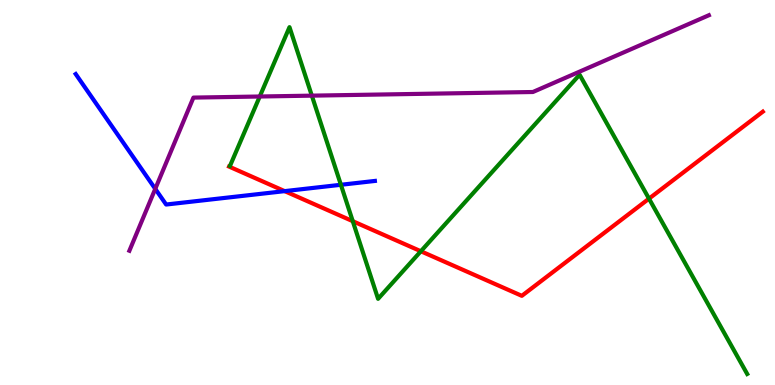[{'lines': ['blue', 'red'], 'intersections': [{'x': 3.67, 'y': 5.04}]}, {'lines': ['green', 'red'], 'intersections': [{'x': 4.55, 'y': 4.25}, {'x': 5.43, 'y': 3.47}, {'x': 8.37, 'y': 4.84}]}, {'lines': ['purple', 'red'], 'intersections': []}, {'lines': ['blue', 'green'], 'intersections': [{'x': 4.4, 'y': 5.2}]}, {'lines': ['blue', 'purple'], 'intersections': [{'x': 2.0, 'y': 5.09}]}, {'lines': ['green', 'purple'], 'intersections': [{'x': 3.35, 'y': 7.49}, {'x': 4.02, 'y': 7.52}]}]